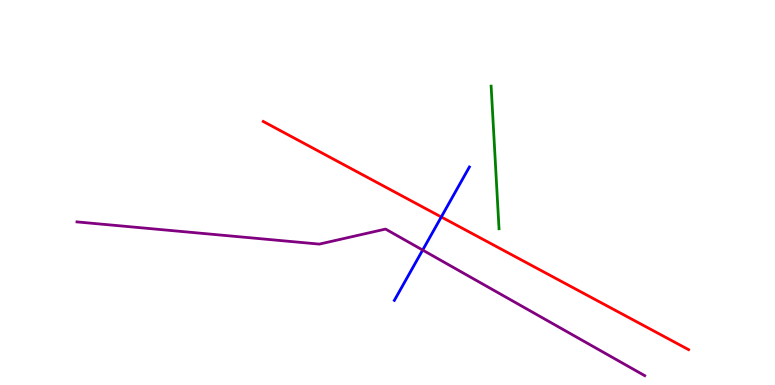[{'lines': ['blue', 'red'], 'intersections': [{'x': 5.69, 'y': 4.36}]}, {'lines': ['green', 'red'], 'intersections': []}, {'lines': ['purple', 'red'], 'intersections': []}, {'lines': ['blue', 'green'], 'intersections': []}, {'lines': ['blue', 'purple'], 'intersections': [{'x': 5.45, 'y': 3.5}]}, {'lines': ['green', 'purple'], 'intersections': []}]